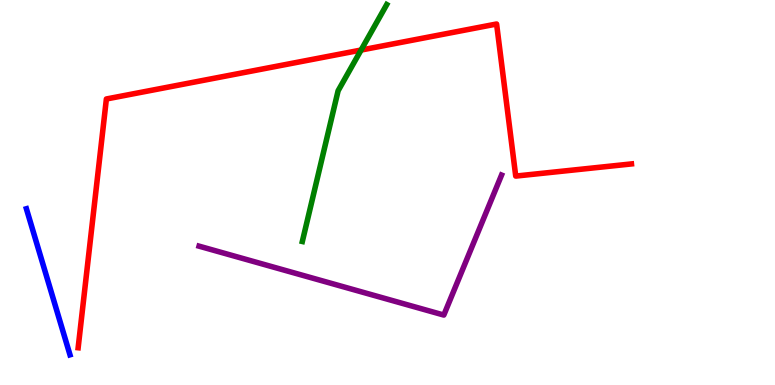[{'lines': ['blue', 'red'], 'intersections': []}, {'lines': ['green', 'red'], 'intersections': [{'x': 4.66, 'y': 8.7}]}, {'lines': ['purple', 'red'], 'intersections': []}, {'lines': ['blue', 'green'], 'intersections': []}, {'lines': ['blue', 'purple'], 'intersections': []}, {'lines': ['green', 'purple'], 'intersections': []}]